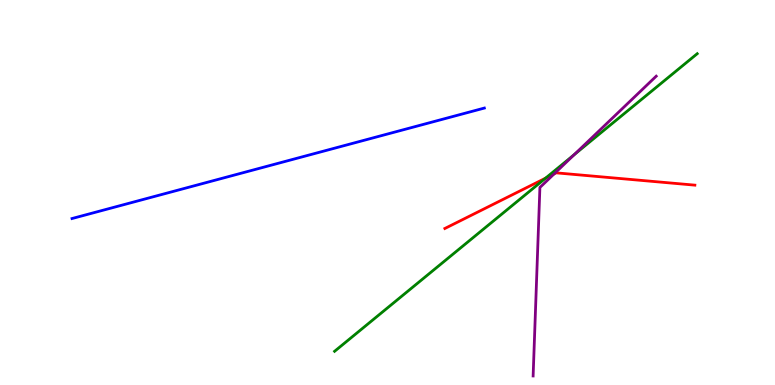[{'lines': ['blue', 'red'], 'intersections': []}, {'lines': ['green', 'red'], 'intersections': [{'x': 7.04, 'y': 5.37}]}, {'lines': ['purple', 'red'], 'intersections': [{'x': 7.15, 'y': 5.48}]}, {'lines': ['blue', 'green'], 'intersections': []}, {'lines': ['blue', 'purple'], 'intersections': []}, {'lines': ['green', 'purple'], 'intersections': [{'x': 7.41, 'y': 5.98}]}]